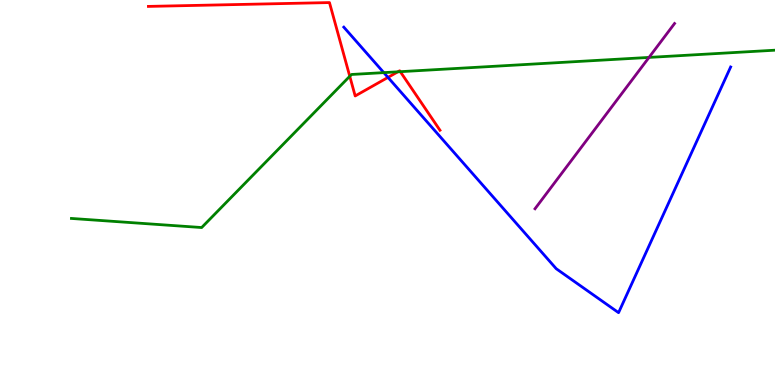[{'lines': ['blue', 'red'], 'intersections': [{'x': 5.01, 'y': 7.99}]}, {'lines': ['green', 'red'], 'intersections': [{'x': 4.51, 'y': 8.02}, {'x': 5.13, 'y': 8.13}, {'x': 5.17, 'y': 8.14}]}, {'lines': ['purple', 'red'], 'intersections': []}, {'lines': ['blue', 'green'], 'intersections': [{'x': 4.95, 'y': 8.11}]}, {'lines': ['blue', 'purple'], 'intersections': []}, {'lines': ['green', 'purple'], 'intersections': [{'x': 8.37, 'y': 8.51}]}]